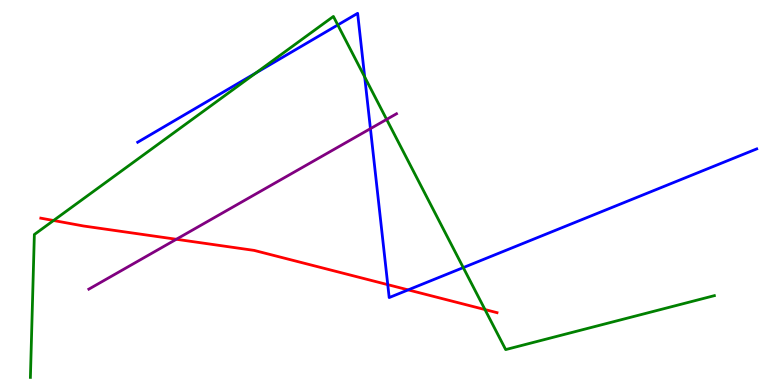[{'lines': ['blue', 'red'], 'intersections': [{'x': 5.0, 'y': 2.61}, {'x': 5.27, 'y': 2.47}]}, {'lines': ['green', 'red'], 'intersections': [{'x': 0.691, 'y': 4.27}, {'x': 6.26, 'y': 1.96}]}, {'lines': ['purple', 'red'], 'intersections': [{'x': 2.28, 'y': 3.79}]}, {'lines': ['blue', 'green'], 'intersections': [{'x': 3.3, 'y': 8.11}, {'x': 4.36, 'y': 9.35}, {'x': 4.71, 'y': 8.0}, {'x': 5.98, 'y': 3.05}]}, {'lines': ['blue', 'purple'], 'intersections': [{'x': 4.78, 'y': 6.66}]}, {'lines': ['green', 'purple'], 'intersections': [{'x': 4.99, 'y': 6.9}]}]